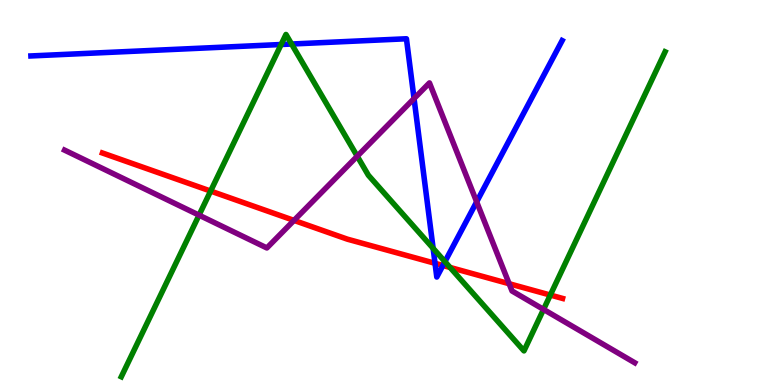[{'lines': ['blue', 'red'], 'intersections': [{'x': 5.61, 'y': 3.16}, {'x': 5.71, 'y': 3.1}]}, {'lines': ['green', 'red'], 'intersections': [{'x': 2.72, 'y': 5.04}, {'x': 5.81, 'y': 3.05}, {'x': 7.1, 'y': 2.34}]}, {'lines': ['purple', 'red'], 'intersections': [{'x': 3.79, 'y': 4.28}, {'x': 6.57, 'y': 2.63}]}, {'lines': ['blue', 'green'], 'intersections': [{'x': 3.63, 'y': 8.84}, {'x': 3.76, 'y': 8.86}, {'x': 5.59, 'y': 3.55}, {'x': 5.74, 'y': 3.2}]}, {'lines': ['blue', 'purple'], 'intersections': [{'x': 5.34, 'y': 7.44}, {'x': 6.15, 'y': 4.76}]}, {'lines': ['green', 'purple'], 'intersections': [{'x': 2.57, 'y': 4.41}, {'x': 4.61, 'y': 5.94}, {'x': 7.01, 'y': 1.96}]}]